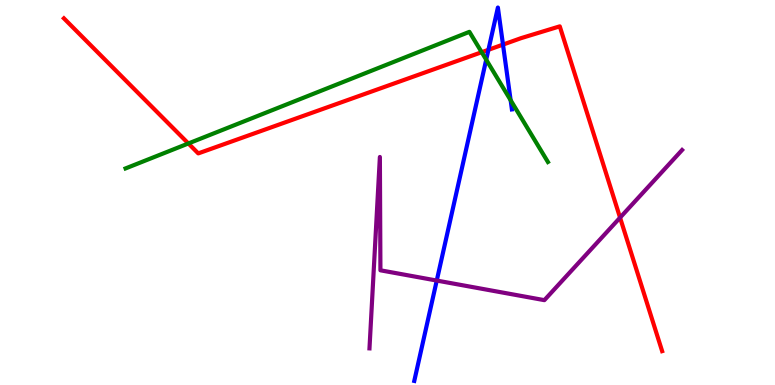[{'lines': ['blue', 'red'], 'intersections': [{'x': 6.3, 'y': 8.71}, {'x': 6.49, 'y': 8.84}]}, {'lines': ['green', 'red'], 'intersections': [{'x': 2.43, 'y': 6.27}, {'x': 6.22, 'y': 8.64}]}, {'lines': ['purple', 'red'], 'intersections': [{'x': 8.0, 'y': 4.35}]}, {'lines': ['blue', 'green'], 'intersections': [{'x': 6.27, 'y': 8.45}, {'x': 6.59, 'y': 7.4}]}, {'lines': ['blue', 'purple'], 'intersections': [{'x': 5.64, 'y': 2.71}]}, {'lines': ['green', 'purple'], 'intersections': []}]